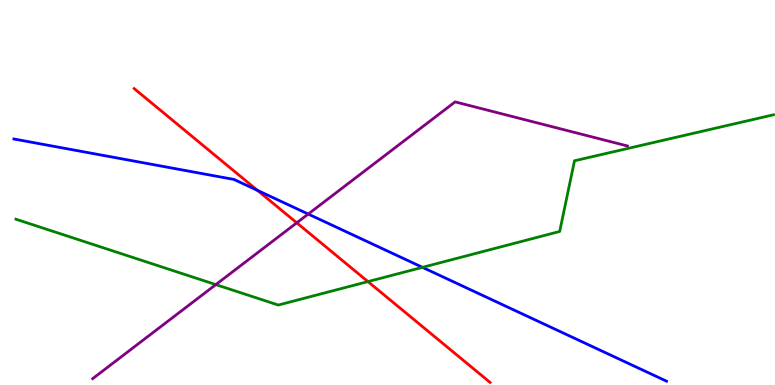[{'lines': ['blue', 'red'], 'intersections': [{'x': 3.32, 'y': 5.05}]}, {'lines': ['green', 'red'], 'intersections': [{'x': 4.75, 'y': 2.69}]}, {'lines': ['purple', 'red'], 'intersections': [{'x': 3.83, 'y': 4.21}]}, {'lines': ['blue', 'green'], 'intersections': [{'x': 5.45, 'y': 3.06}]}, {'lines': ['blue', 'purple'], 'intersections': [{'x': 3.98, 'y': 4.44}]}, {'lines': ['green', 'purple'], 'intersections': [{'x': 2.78, 'y': 2.61}]}]